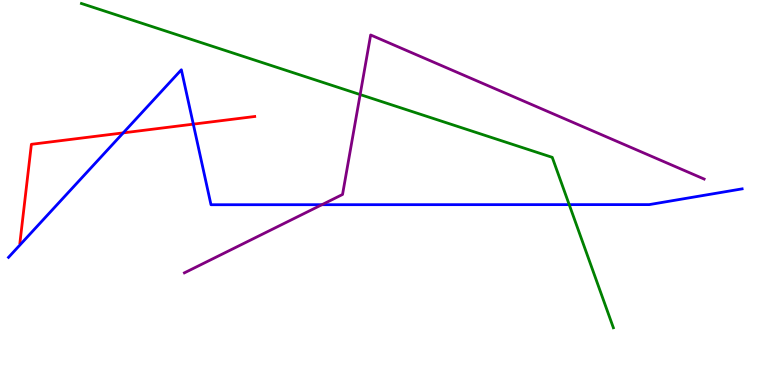[{'lines': ['blue', 'red'], 'intersections': [{'x': 1.59, 'y': 6.55}, {'x': 2.49, 'y': 6.78}]}, {'lines': ['green', 'red'], 'intersections': []}, {'lines': ['purple', 'red'], 'intersections': []}, {'lines': ['blue', 'green'], 'intersections': [{'x': 7.34, 'y': 4.68}]}, {'lines': ['blue', 'purple'], 'intersections': [{'x': 4.15, 'y': 4.68}]}, {'lines': ['green', 'purple'], 'intersections': [{'x': 4.65, 'y': 7.54}]}]